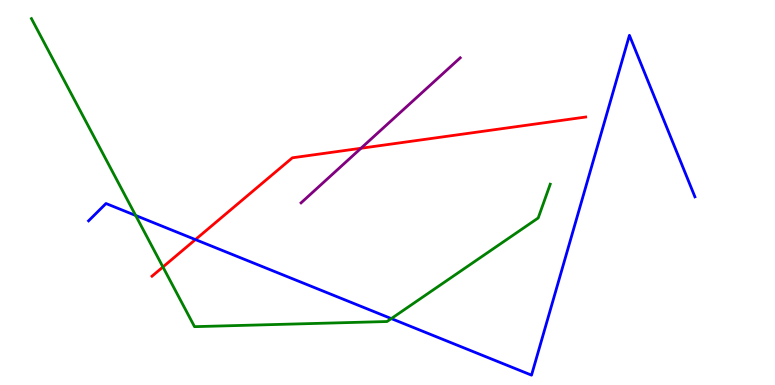[{'lines': ['blue', 'red'], 'intersections': [{'x': 2.52, 'y': 3.78}]}, {'lines': ['green', 'red'], 'intersections': [{'x': 2.1, 'y': 3.07}]}, {'lines': ['purple', 'red'], 'intersections': [{'x': 4.66, 'y': 6.15}]}, {'lines': ['blue', 'green'], 'intersections': [{'x': 1.75, 'y': 4.4}, {'x': 5.05, 'y': 1.72}]}, {'lines': ['blue', 'purple'], 'intersections': []}, {'lines': ['green', 'purple'], 'intersections': []}]